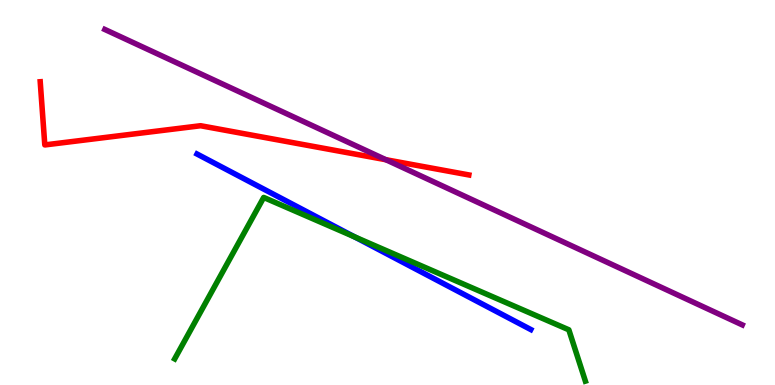[{'lines': ['blue', 'red'], 'intersections': []}, {'lines': ['green', 'red'], 'intersections': []}, {'lines': ['purple', 'red'], 'intersections': [{'x': 4.98, 'y': 5.85}]}, {'lines': ['blue', 'green'], 'intersections': [{'x': 4.57, 'y': 3.85}]}, {'lines': ['blue', 'purple'], 'intersections': []}, {'lines': ['green', 'purple'], 'intersections': []}]